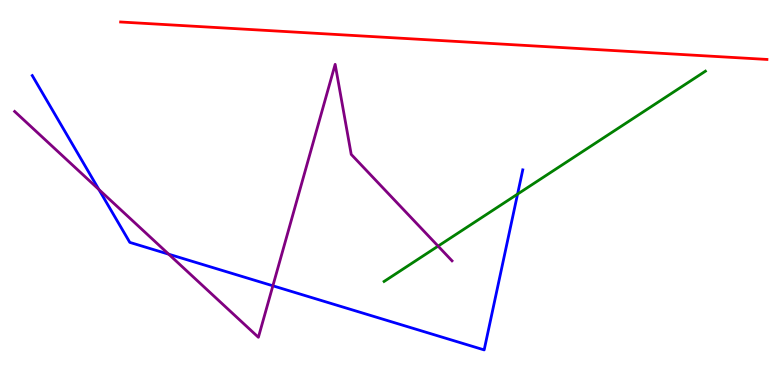[{'lines': ['blue', 'red'], 'intersections': []}, {'lines': ['green', 'red'], 'intersections': []}, {'lines': ['purple', 'red'], 'intersections': []}, {'lines': ['blue', 'green'], 'intersections': [{'x': 6.68, 'y': 4.96}]}, {'lines': ['blue', 'purple'], 'intersections': [{'x': 1.28, 'y': 5.08}, {'x': 2.18, 'y': 3.4}, {'x': 3.52, 'y': 2.58}]}, {'lines': ['green', 'purple'], 'intersections': [{'x': 5.65, 'y': 3.61}]}]